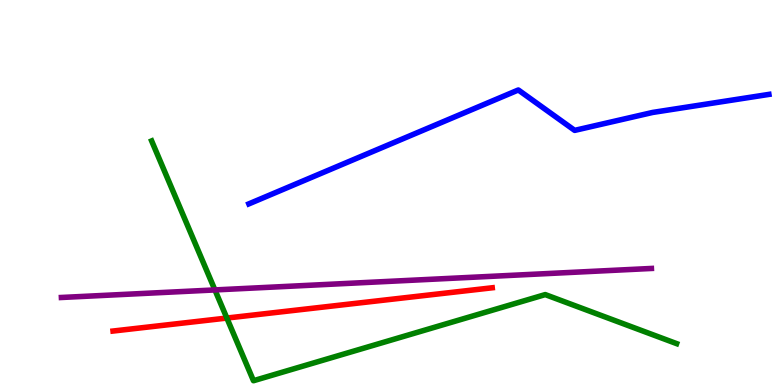[{'lines': ['blue', 'red'], 'intersections': []}, {'lines': ['green', 'red'], 'intersections': [{'x': 2.93, 'y': 1.74}]}, {'lines': ['purple', 'red'], 'intersections': []}, {'lines': ['blue', 'green'], 'intersections': []}, {'lines': ['blue', 'purple'], 'intersections': []}, {'lines': ['green', 'purple'], 'intersections': [{'x': 2.77, 'y': 2.47}]}]